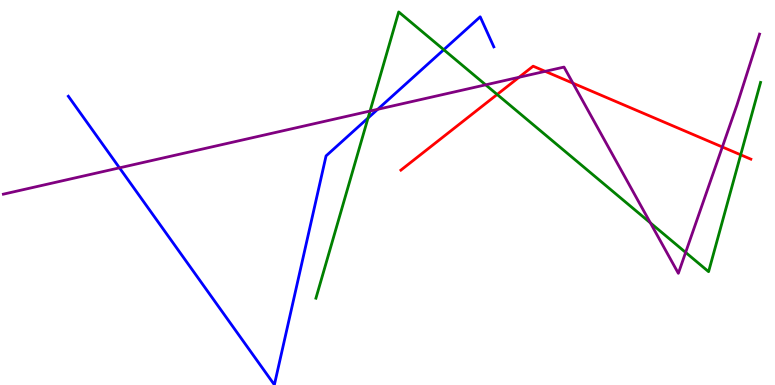[{'lines': ['blue', 'red'], 'intersections': []}, {'lines': ['green', 'red'], 'intersections': [{'x': 6.41, 'y': 7.55}, {'x': 9.56, 'y': 5.98}]}, {'lines': ['purple', 'red'], 'intersections': [{'x': 6.7, 'y': 7.99}, {'x': 7.03, 'y': 8.15}, {'x': 7.39, 'y': 7.84}, {'x': 9.32, 'y': 6.18}]}, {'lines': ['blue', 'green'], 'intersections': [{'x': 4.75, 'y': 6.93}, {'x': 5.73, 'y': 8.71}]}, {'lines': ['blue', 'purple'], 'intersections': [{'x': 1.54, 'y': 5.64}, {'x': 4.87, 'y': 7.16}]}, {'lines': ['green', 'purple'], 'intersections': [{'x': 4.77, 'y': 7.12}, {'x': 6.27, 'y': 7.8}, {'x': 8.39, 'y': 4.21}, {'x': 8.85, 'y': 3.44}]}]